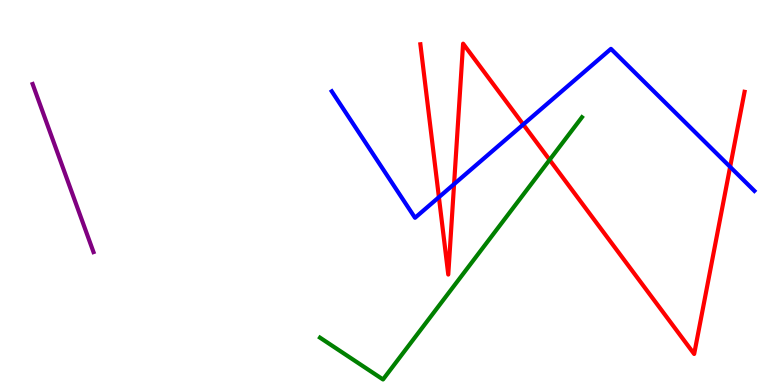[{'lines': ['blue', 'red'], 'intersections': [{'x': 5.66, 'y': 4.88}, {'x': 5.86, 'y': 5.22}, {'x': 6.75, 'y': 6.77}, {'x': 9.42, 'y': 5.67}]}, {'lines': ['green', 'red'], 'intersections': [{'x': 7.09, 'y': 5.85}]}, {'lines': ['purple', 'red'], 'intersections': []}, {'lines': ['blue', 'green'], 'intersections': []}, {'lines': ['blue', 'purple'], 'intersections': []}, {'lines': ['green', 'purple'], 'intersections': []}]